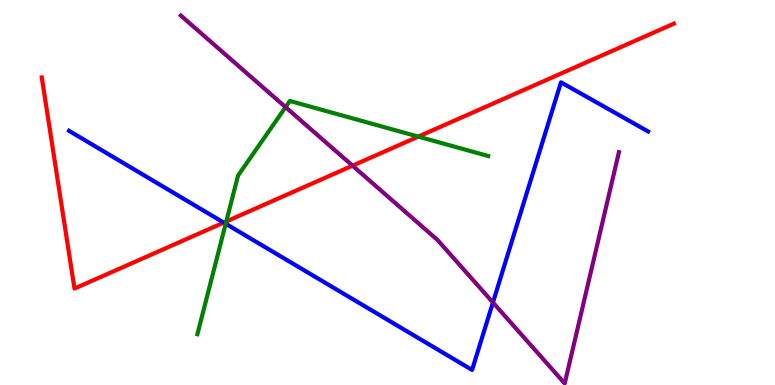[{'lines': ['blue', 'red'], 'intersections': [{'x': 2.89, 'y': 4.22}]}, {'lines': ['green', 'red'], 'intersections': [{'x': 2.92, 'y': 4.25}, {'x': 5.4, 'y': 6.45}]}, {'lines': ['purple', 'red'], 'intersections': [{'x': 4.55, 'y': 5.7}]}, {'lines': ['blue', 'green'], 'intersections': [{'x': 2.91, 'y': 4.19}]}, {'lines': ['blue', 'purple'], 'intersections': [{'x': 6.36, 'y': 2.14}]}, {'lines': ['green', 'purple'], 'intersections': [{'x': 3.68, 'y': 7.22}]}]